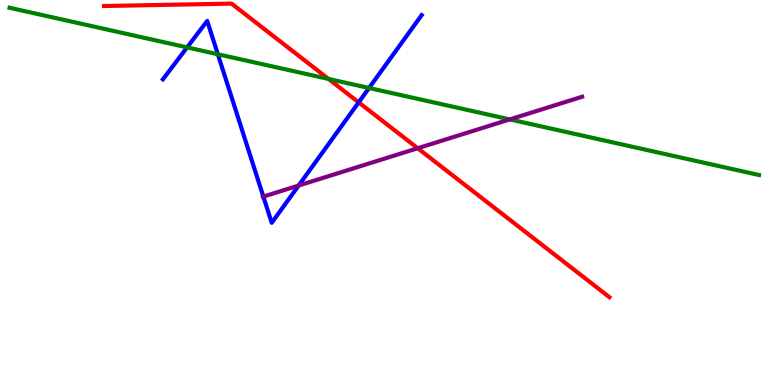[{'lines': ['blue', 'red'], 'intersections': [{'x': 4.63, 'y': 7.34}]}, {'lines': ['green', 'red'], 'intersections': [{'x': 4.24, 'y': 7.95}]}, {'lines': ['purple', 'red'], 'intersections': [{'x': 5.39, 'y': 6.15}]}, {'lines': ['blue', 'green'], 'intersections': [{'x': 2.41, 'y': 8.77}, {'x': 2.81, 'y': 8.59}, {'x': 4.76, 'y': 7.71}]}, {'lines': ['blue', 'purple'], 'intersections': [{'x': 3.4, 'y': 4.89}, {'x': 3.85, 'y': 5.18}]}, {'lines': ['green', 'purple'], 'intersections': [{'x': 6.58, 'y': 6.9}]}]